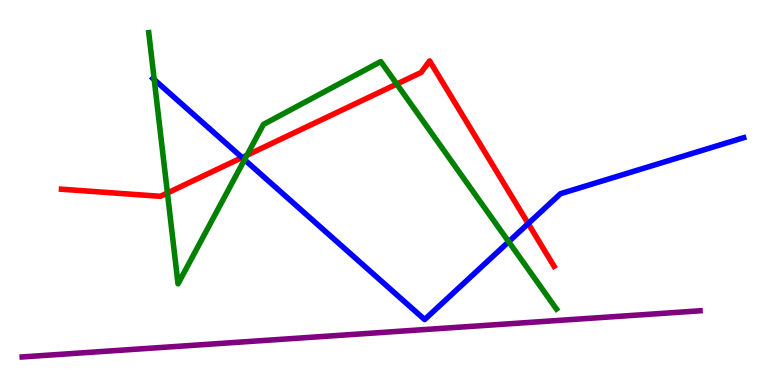[{'lines': ['blue', 'red'], 'intersections': [{'x': 3.12, 'y': 5.91}, {'x': 6.82, 'y': 4.19}]}, {'lines': ['green', 'red'], 'intersections': [{'x': 2.16, 'y': 4.99}, {'x': 3.19, 'y': 5.97}, {'x': 5.12, 'y': 7.82}]}, {'lines': ['purple', 'red'], 'intersections': []}, {'lines': ['blue', 'green'], 'intersections': [{'x': 1.99, 'y': 7.93}, {'x': 3.16, 'y': 5.85}, {'x': 6.56, 'y': 3.72}]}, {'lines': ['blue', 'purple'], 'intersections': []}, {'lines': ['green', 'purple'], 'intersections': []}]